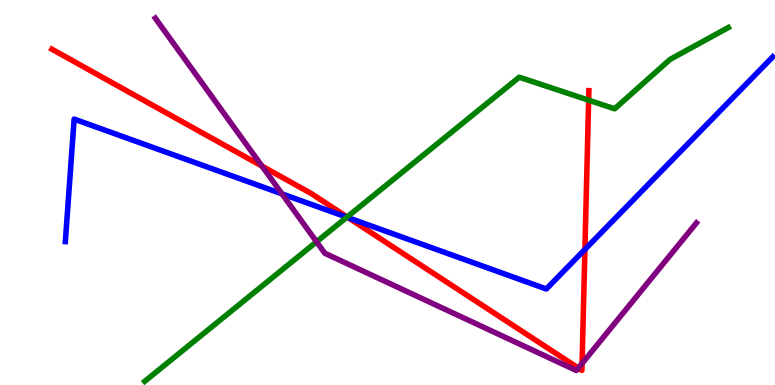[{'lines': ['blue', 'red'], 'intersections': [{'x': 4.49, 'y': 4.35}, {'x': 7.55, 'y': 3.52}]}, {'lines': ['green', 'red'], 'intersections': [{'x': 4.48, 'y': 4.36}, {'x': 7.6, 'y': 7.4}]}, {'lines': ['purple', 'red'], 'intersections': [{'x': 3.38, 'y': 5.69}, {'x': 7.46, 'y': 0.44}, {'x': 7.51, 'y': 0.559}]}, {'lines': ['blue', 'green'], 'intersections': [{'x': 4.48, 'y': 4.36}]}, {'lines': ['blue', 'purple'], 'intersections': [{'x': 3.64, 'y': 4.96}]}, {'lines': ['green', 'purple'], 'intersections': [{'x': 4.08, 'y': 3.72}]}]